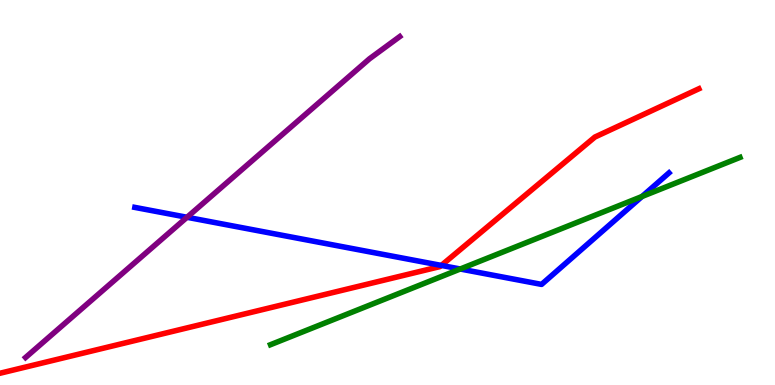[{'lines': ['blue', 'red'], 'intersections': [{'x': 5.69, 'y': 3.11}]}, {'lines': ['green', 'red'], 'intersections': []}, {'lines': ['purple', 'red'], 'intersections': []}, {'lines': ['blue', 'green'], 'intersections': [{'x': 5.94, 'y': 3.01}, {'x': 8.28, 'y': 4.9}]}, {'lines': ['blue', 'purple'], 'intersections': [{'x': 2.41, 'y': 4.36}]}, {'lines': ['green', 'purple'], 'intersections': []}]